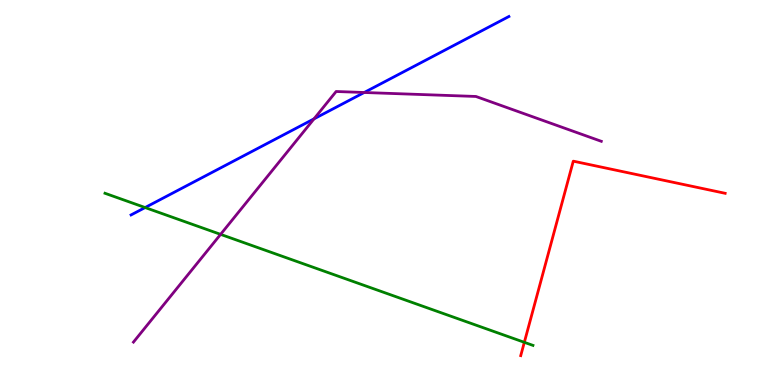[{'lines': ['blue', 'red'], 'intersections': []}, {'lines': ['green', 'red'], 'intersections': [{'x': 6.77, 'y': 1.11}]}, {'lines': ['purple', 'red'], 'intersections': []}, {'lines': ['blue', 'green'], 'intersections': [{'x': 1.87, 'y': 4.61}]}, {'lines': ['blue', 'purple'], 'intersections': [{'x': 4.05, 'y': 6.91}, {'x': 4.7, 'y': 7.6}]}, {'lines': ['green', 'purple'], 'intersections': [{'x': 2.85, 'y': 3.91}]}]